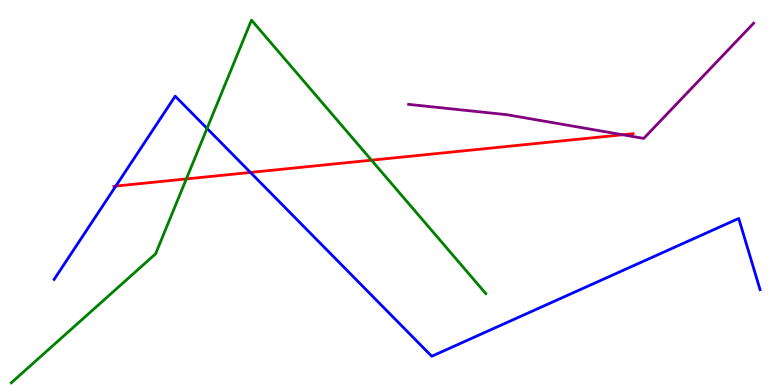[{'lines': ['blue', 'red'], 'intersections': [{'x': 1.49, 'y': 5.17}, {'x': 3.23, 'y': 5.52}]}, {'lines': ['green', 'red'], 'intersections': [{'x': 2.4, 'y': 5.35}, {'x': 4.79, 'y': 5.84}]}, {'lines': ['purple', 'red'], 'intersections': [{'x': 8.03, 'y': 6.5}]}, {'lines': ['blue', 'green'], 'intersections': [{'x': 2.67, 'y': 6.66}]}, {'lines': ['blue', 'purple'], 'intersections': []}, {'lines': ['green', 'purple'], 'intersections': []}]